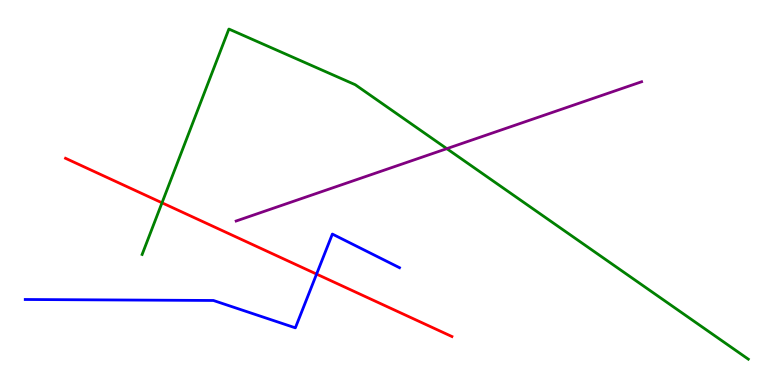[{'lines': ['blue', 'red'], 'intersections': [{'x': 4.08, 'y': 2.88}]}, {'lines': ['green', 'red'], 'intersections': [{'x': 2.09, 'y': 4.73}]}, {'lines': ['purple', 'red'], 'intersections': []}, {'lines': ['blue', 'green'], 'intersections': []}, {'lines': ['blue', 'purple'], 'intersections': []}, {'lines': ['green', 'purple'], 'intersections': [{'x': 5.77, 'y': 6.14}]}]